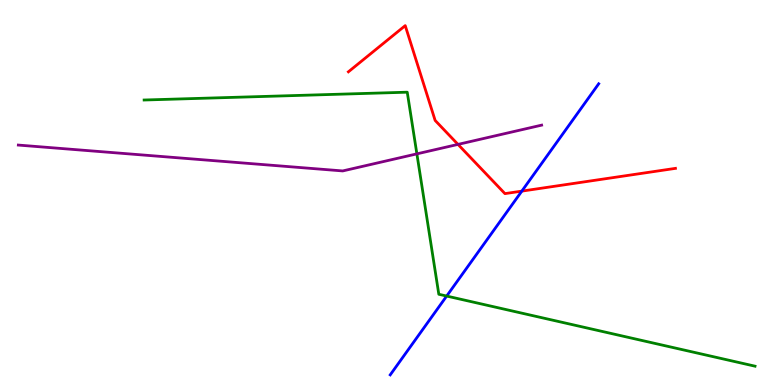[{'lines': ['blue', 'red'], 'intersections': [{'x': 6.73, 'y': 5.04}]}, {'lines': ['green', 'red'], 'intersections': []}, {'lines': ['purple', 'red'], 'intersections': [{'x': 5.91, 'y': 6.25}]}, {'lines': ['blue', 'green'], 'intersections': [{'x': 5.76, 'y': 2.31}]}, {'lines': ['blue', 'purple'], 'intersections': []}, {'lines': ['green', 'purple'], 'intersections': [{'x': 5.38, 'y': 6.0}]}]